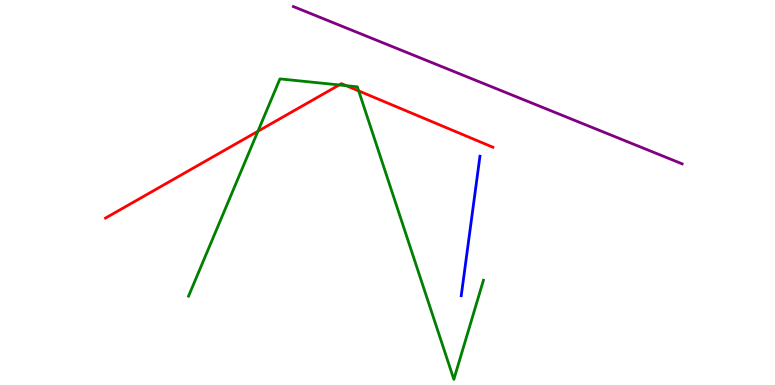[{'lines': ['blue', 'red'], 'intersections': []}, {'lines': ['green', 'red'], 'intersections': [{'x': 3.33, 'y': 6.59}, {'x': 4.38, 'y': 7.79}, {'x': 4.47, 'y': 7.77}, {'x': 4.63, 'y': 7.64}]}, {'lines': ['purple', 'red'], 'intersections': []}, {'lines': ['blue', 'green'], 'intersections': []}, {'lines': ['blue', 'purple'], 'intersections': []}, {'lines': ['green', 'purple'], 'intersections': []}]